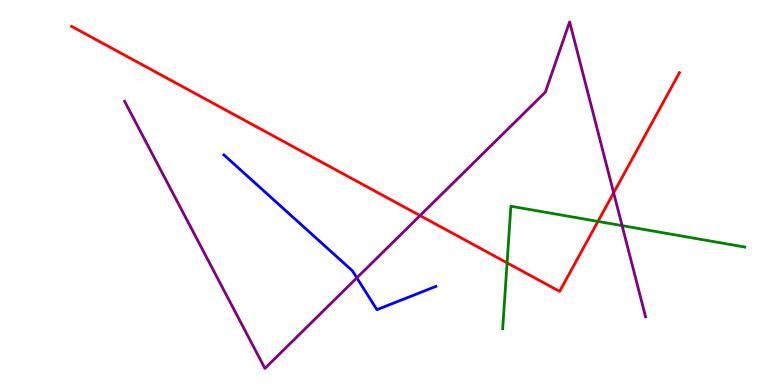[{'lines': ['blue', 'red'], 'intersections': []}, {'lines': ['green', 'red'], 'intersections': [{'x': 6.54, 'y': 3.17}, {'x': 7.72, 'y': 4.25}]}, {'lines': ['purple', 'red'], 'intersections': [{'x': 5.42, 'y': 4.4}, {'x': 7.92, 'y': 4.99}]}, {'lines': ['blue', 'green'], 'intersections': []}, {'lines': ['blue', 'purple'], 'intersections': [{'x': 4.6, 'y': 2.78}]}, {'lines': ['green', 'purple'], 'intersections': [{'x': 8.03, 'y': 4.14}]}]